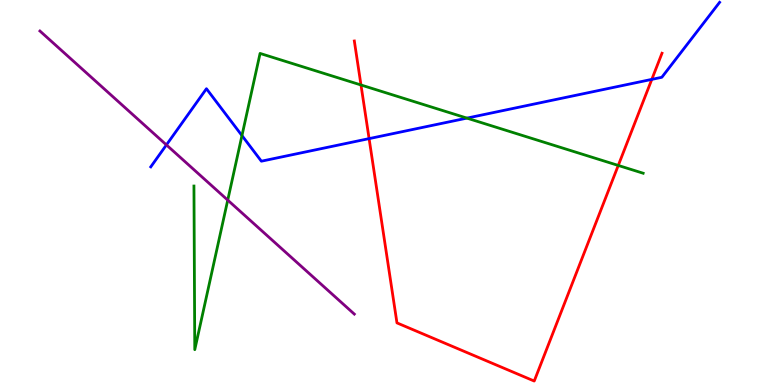[{'lines': ['blue', 'red'], 'intersections': [{'x': 4.76, 'y': 6.4}, {'x': 8.41, 'y': 7.94}]}, {'lines': ['green', 'red'], 'intersections': [{'x': 4.66, 'y': 7.79}, {'x': 7.98, 'y': 5.7}]}, {'lines': ['purple', 'red'], 'intersections': []}, {'lines': ['blue', 'green'], 'intersections': [{'x': 3.12, 'y': 6.48}, {'x': 6.03, 'y': 6.93}]}, {'lines': ['blue', 'purple'], 'intersections': [{'x': 2.15, 'y': 6.24}]}, {'lines': ['green', 'purple'], 'intersections': [{'x': 2.94, 'y': 4.8}]}]